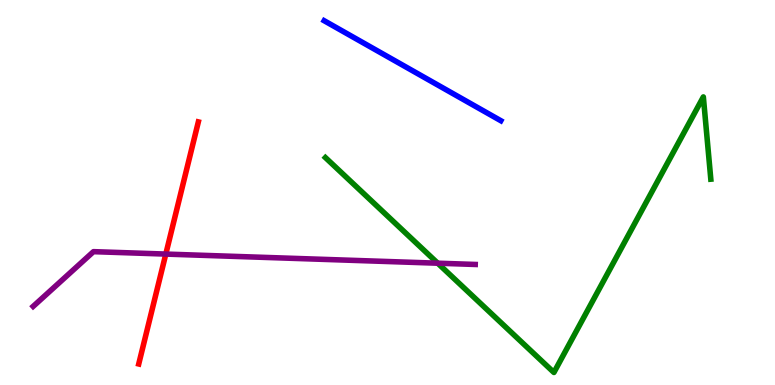[{'lines': ['blue', 'red'], 'intersections': []}, {'lines': ['green', 'red'], 'intersections': []}, {'lines': ['purple', 'red'], 'intersections': [{'x': 2.14, 'y': 3.4}]}, {'lines': ['blue', 'green'], 'intersections': []}, {'lines': ['blue', 'purple'], 'intersections': []}, {'lines': ['green', 'purple'], 'intersections': [{'x': 5.65, 'y': 3.16}]}]